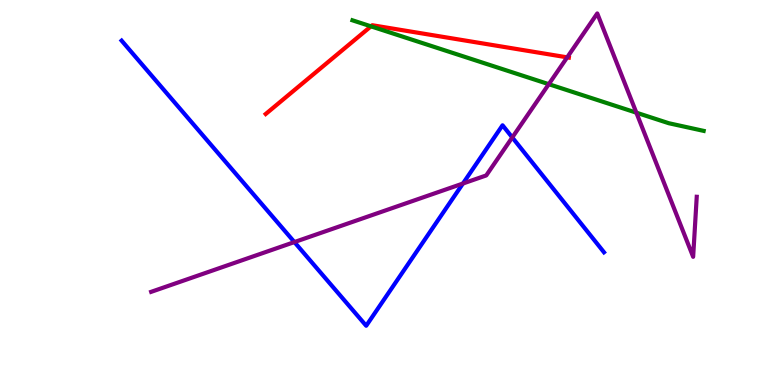[{'lines': ['blue', 'red'], 'intersections': []}, {'lines': ['green', 'red'], 'intersections': [{'x': 4.79, 'y': 9.32}]}, {'lines': ['purple', 'red'], 'intersections': [{'x': 7.32, 'y': 8.51}]}, {'lines': ['blue', 'green'], 'intersections': []}, {'lines': ['blue', 'purple'], 'intersections': [{'x': 3.8, 'y': 3.71}, {'x': 5.97, 'y': 5.23}, {'x': 6.61, 'y': 6.43}]}, {'lines': ['green', 'purple'], 'intersections': [{'x': 7.08, 'y': 7.81}, {'x': 8.21, 'y': 7.07}]}]